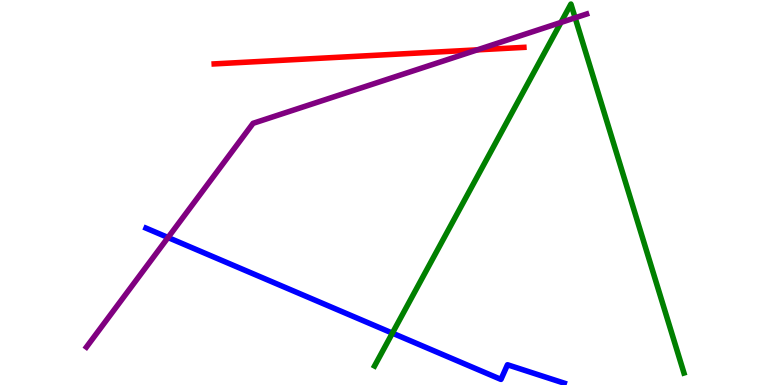[{'lines': ['blue', 'red'], 'intersections': []}, {'lines': ['green', 'red'], 'intersections': []}, {'lines': ['purple', 'red'], 'intersections': [{'x': 6.16, 'y': 8.7}]}, {'lines': ['blue', 'green'], 'intersections': [{'x': 5.06, 'y': 1.35}]}, {'lines': ['blue', 'purple'], 'intersections': [{'x': 2.17, 'y': 3.83}]}, {'lines': ['green', 'purple'], 'intersections': [{'x': 7.24, 'y': 9.42}, {'x': 7.42, 'y': 9.54}]}]